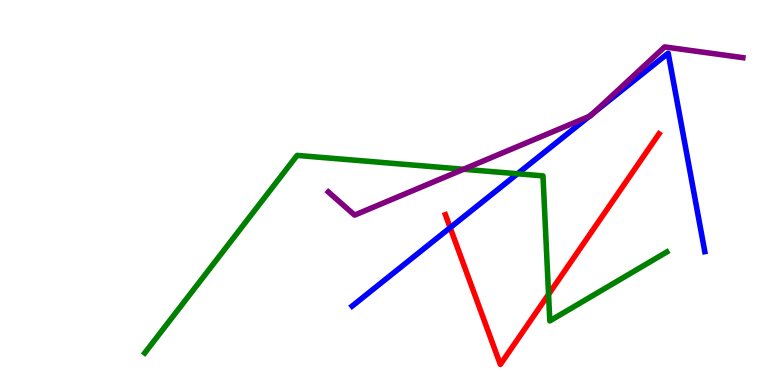[{'lines': ['blue', 'red'], 'intersections': [{'x': 5.81, 'y': 4.09}]}, {'lines': ['green', 'red'], 'intersections': [{'x': 7.08, 'y': 2.35}]}, {'lines': ['purple', 'red'], 'intersections': []}, {'lines': ['blue', 'green'], 'intersections': [{'x': 6.68, 'y': 5.49}]}, {'lines': ['blue', 'purple'], 'intersections': [{'x': 7.6, 'y': 6.98}, {'x': 7.66, 'y': 7.06}]}, {'lines': ['green', 'purple'], 'intersections': [{'x': 5.98, 'y': 5.6}]}]